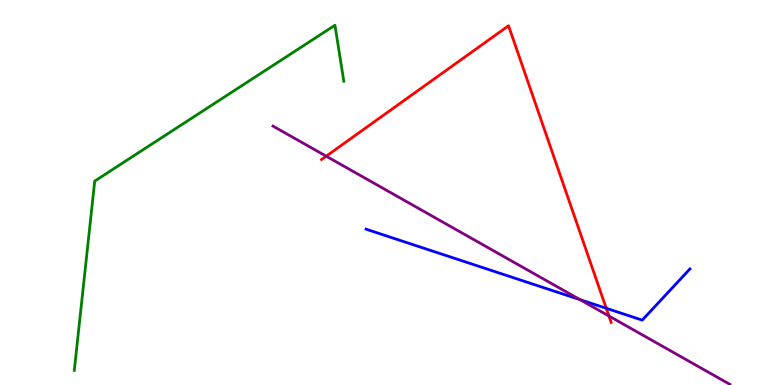[{'lines': ['blue', 'red'], 'intersections': [{'x': 7.82, 'y': 1.99}]}, {'lines': ['green', 'red'], 'intersections': []}, {'lines': ['purple', 'red'], 'intersections': [{'x': 4.21, 'y': 5.94}, {'x': 7.86, 'y': 1.79}]}, {'lines': ['blue', 'green'], 'intersections': []}, {'lines': ['blue', 'purple'], 'intersections': [{'x': 7.48, 'y': 2.22}]}, {'lines': ['green', 'purple'], 'intersections': []}]